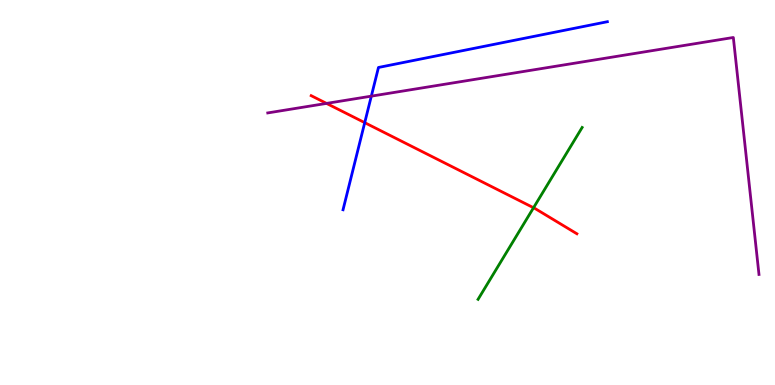[{'lines': ['blue', 'red'], 'intersections': [{'x': 4.71, 'y': 6.81}]}, {'lines': ['green', 'red'], 'intersections': [{'x': 6.88, 'y': 4.6}]}, {'lines': ['purple', 'red'], 'intersections': [{'x': 4.21, 'y': 7.31}]}, {'lines': ['blue', 'green'], 'intersections': []}, {'lines': ['blue', 'purple'], 'intersections': [{'x': 4.79, 'y': 7.5}]}, {'lines': ['green', 'purple'], 'intersections': []}]